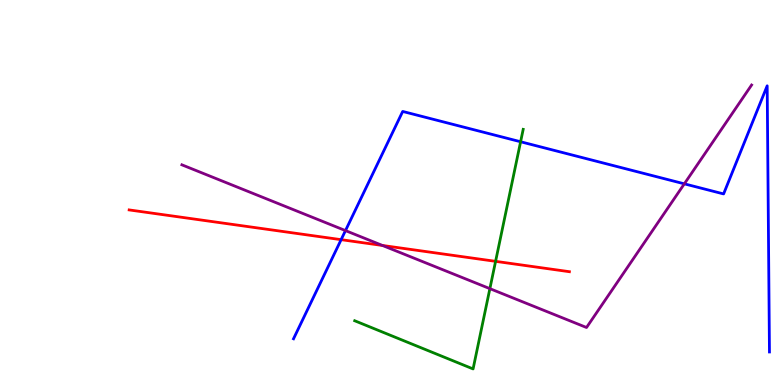[{'lines': ['blue', 'red'], 'intersections': [{'x': 4.4, 'y': 3.77}]}, {'lines': ['green', 'red'], 'intersections': [{'x': 6.39, 'y': 3.21}]}, {'lines': ['purple', 'red'], 'intersections': [{'x': 4.94, 'y': 3.62}]}, {'lines': ['blue', 'green'], 'intersections': [{'x': 6.72, 'y': 6.32}]}, {'lines': ['blue', 'purple'], 'intersections': [{'x': 4.46, 'y': 4.01}, {'x': 8.83, 'y': 5.23}]}, {'lines': ['green', 'purple'], 'intersections': [{'x': 6.32, 'y': 2.5}]}]